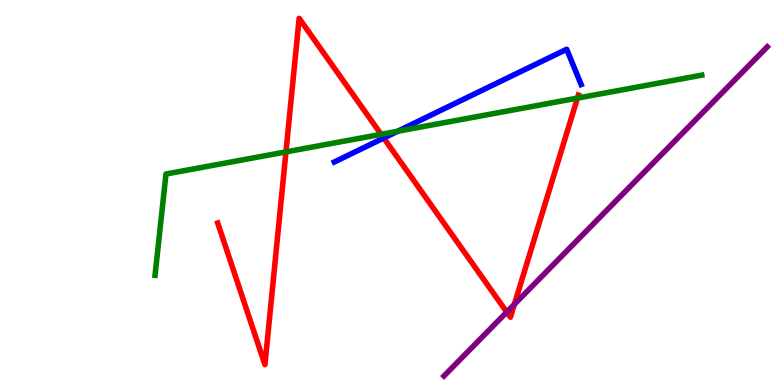[{'lines': ['blue', 'red'], 'intersections': [{'x': 4.95, 'y': 6.42}]}, {'lines': ['green', 'red'], 'intersections': [{'x': 3.69, 'y': 6.06}, {'x': 4.92, 'y': 6.51}, {'x': 7.45, 'y': 7.45}]}, {'lines': ['purple', 'red'], 'intersections': [{'x': 6.54, 'y': 1.89}, {'x': 6.64, 'y': 2.1}]}, {'lines': ['blue', 'green'], 'intersections': [{'x': 5.13, 'y': 6.59}]}, {'lines': ['blue', 'purple'], 'intersections': []}, {'lines': ['green', 'purple'], 'intersections': []}]